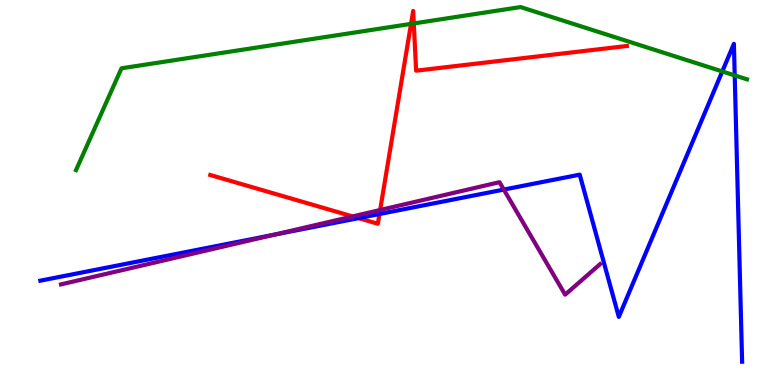[{'lines': ['blue', 'red'], 'intersections': [{'x': 4.63, 'y': 4.33}, {'x': 4.9, 'y': 4.44}]}, {'lines': ['green', 'red'], 'intersections': [{'x': 5.3, 'y': 9.38}, {'x': 5.34, 'y': 9.39}]}, {'lines': ['purple', 'red'], 'intersections': [{'x': 4.55, 'y': 4.38}, {'x': 4.9, 'y': 4.55}]}, {'lines': ['blue', 'green'], 'intersections': [{'x': 9.32, 'y': 8.14}, {'x': 9.48, 'y': 8.04}]}, {'lines': ['blue', 'purple'], 'intersections': [{'x': 3.53, 'y': 3.9}, {'x': 6.5, 'y': 5.08}]}, {'lines': ['green', 'purple'], 'intersections': []}]